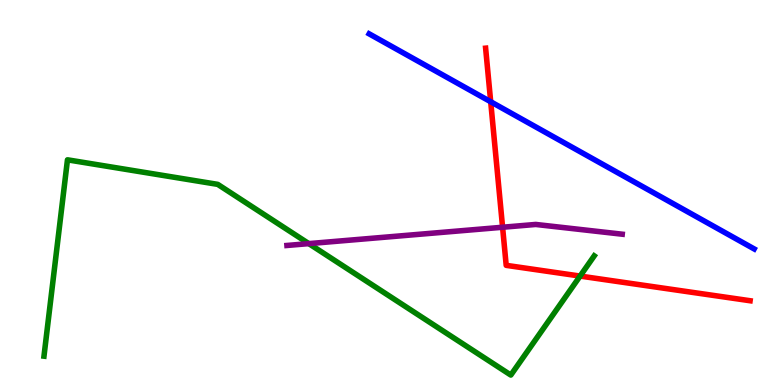[{'lines': ['blue', 'red'], 'intersections': [{'x': 6.33, 'y': 7.36}]}, {'lines': ['green', 'red'], 'intersections': [{'x': 7.49, 'y': 2.83}]}, {'lines': ['purple', 'red'], 'intersections': [{'x': 6.48, 'y': 4.1}]}, {'lines': ['blue', 'green'], 'intersections': []}, {'lines': ['blue', 'purple'], 'intersections': []}, {'lines': ['green', 'purple'], 'intersections': [{'x': 3.98, 'y': 3.67}]}]